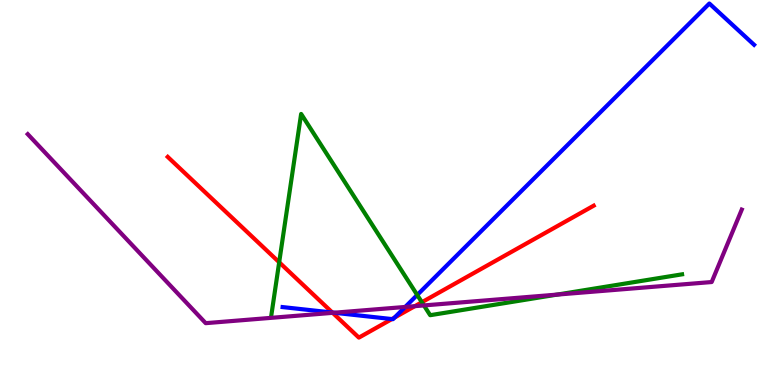[{'lines': ['blue', 'red'], 'intersections': [{'x': 4.29, 'y': 1.88}, {'x': 5.06, 'y': 1.71}, {'x': 5.09, 'y': 1.75}]}, {'lines': ['green', 'red'], 'intersections': [{'x': 3.6, 'y': 3.19}, {'x': 5.44, 'y': 2.15}]}, {'lines': ['purple', 'red'], 'intersections': [{'x': 4.29, 'y': 1.87}, {'x': 5.35, 'y': 2.05}]}, {'lines': ['blue', 'green'], 'intersections': [{'x': 5.38, 'y': 2.34}]}, {'lines': ['blue', 'purple'], 'intersections': [{'x': 4.31, 'y': 1.88}, {'x': 5.23, 'y': 2.03}]}, {'lines': ['green', 'purple'], 'intersections': [{'x': 5.47, 'y': 2.07}, {'x': 7.19, 'y': 2.35}]}]